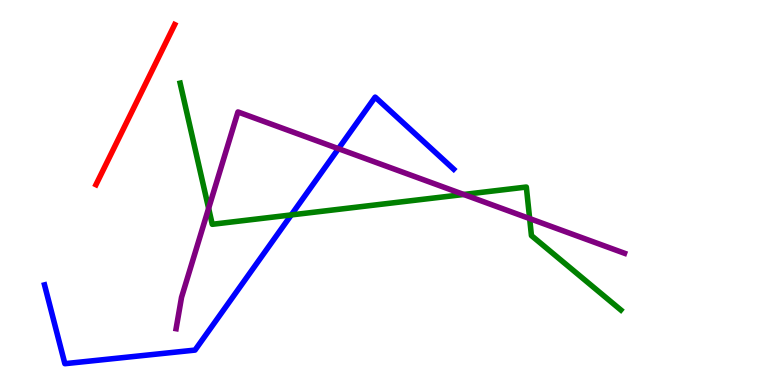[{'lines': ['blue', 'red'], 'intersections': []}, {'lines': ['green', 'red'], 'intersections': []}, {'lines': ['purple', 'red'], 'intersections': []}, {'lines': ['blue', 'green'], 'intersections': [{'x': 3.76, 'y': 4.42}]}, {'lines': ['blue', 'purple'], 'intersections': [{'x': 4.37, 'y': 6.14}]}, {'lines': ['green', 'purple'], 'intersections': [{'x': 2.69, 'y': 4.59}, {'x': 5.98, 'y': 4.95}, {'x': 6.83, 'y': 4.32}]}]